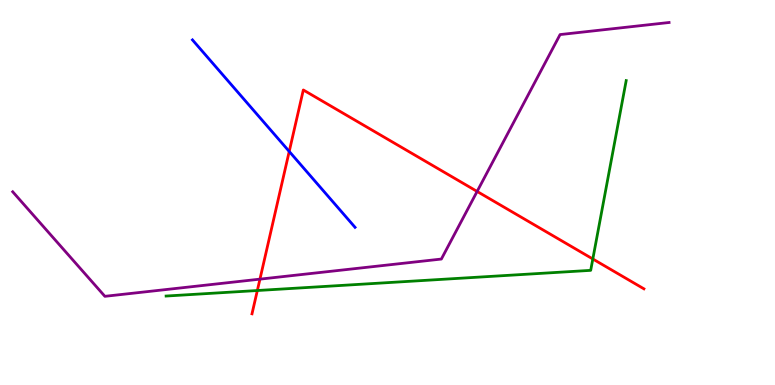[{'lines': ['blue', 'red'], 'intersections': [{'x': 3.73, 'y': 6.07}]}, {'lines': ['green', 'red'], 'intersections': [{'x': 3.32, 'y': 2.45}, {'x': 7.65, 'y': 3.27}]}, {'lines': ['purple', 'red'], 'intersections': [{'x': 3.35, 'y': 2.75}, {'x': 6.16, 'y': 5.03}]}, {'lines': ['blue', 'green'], 'intersections': []}, {'lines': ['blue', 'purple'], 'intersections': []}, {'lines': ['green', 'purple'], 'intersections': []}]